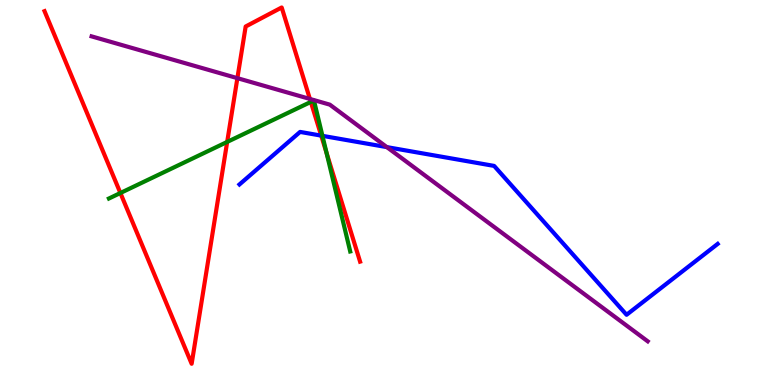[{'lines': ['blue', 'red'], 'intersections': [{'x': 4.14, 'y': 6.48}]}, {'lines': ['green', 'red'], 'intersections': [{'x': 1.55, 'y': 4.99}, {'x': 2.93, 'y': 6.31}, {'x': 4.01, 'y': 7.35}, {'x': 4.21, 'y': 6.03}]}, {'lines': ['purple', 'red'], 'intersections': [{'x': 3.06, 'y': 7.97}, {'x': 4.0, 'y': 7.43}]}, {'lines': ['blue', 'green'], 'intersections': [{'x': 4.16, 'y': 6.47}]}, {'lines': ['blue', 'purple'], 'intersections': [{'x': 4.99, 'y': 6.18}]}, {'lines': ['green', 'purple'], 'intersections': []}]